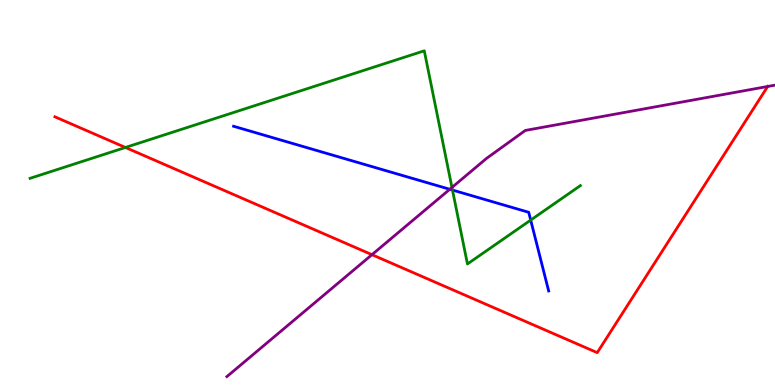[{'lines': ['blue', 'red'], 'intersections': []}, {'lines': ['green', 'red'], 'intersections': [{'x': 1.62, 'y': 6.17}]}, {'lines': ['purple', 'red'], 'intersections': [{'x': 4.8, 'y': 3.38}, {'x': 9.91, 'y': 7.75}]}, {'lines': ['blue', 'green'], 'intersections': [{'x': 5.84, 'y': 5.06}, {'x': 6.85, 'y': 4.28}]}, {'lines': ['blue', 'purple'], 'intersections': [{'x': 5.8, 'y': 5.08}]}, {'lines': ['green', 'purple'], 'intersections': [{'x': 5.83, 'y': 5.13}]}]